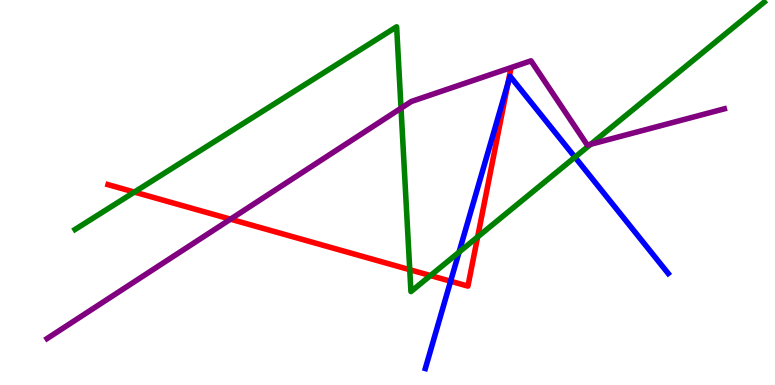[{'lines': ['blue', 'red'], 'intersections': [{'x': 5.81, 'y': 2.7}, {'x': 6.55, 'y': 7.84}]}, {'lines': ['green', 'red'], 'intersections': [{'x': 1.73, 'y': 5.01}, {'x': 5.29, 'y': 2.99}, {'x': 5.55, 'y': 2.84}, {'x': 6.16, 'y': 3.85}]}, {'lines': ['purple', 'red'], 'intersections': [{'x': 2.97, 'y': 4.31}]}, {'lines': ['blue', 'green'], 'intersections': [{'x': 5.92, 'y': 3.45}, {'x': 7.42, 'y': 5.92}]}, {'lines': ['blue', 'purple'], 'intersections': []}, {'lines': ['green', 'purple'], 'intersections': [{'x': 5.17, 'y': 7.19}, {'x': 7.62, 'y': 6.25}]}]